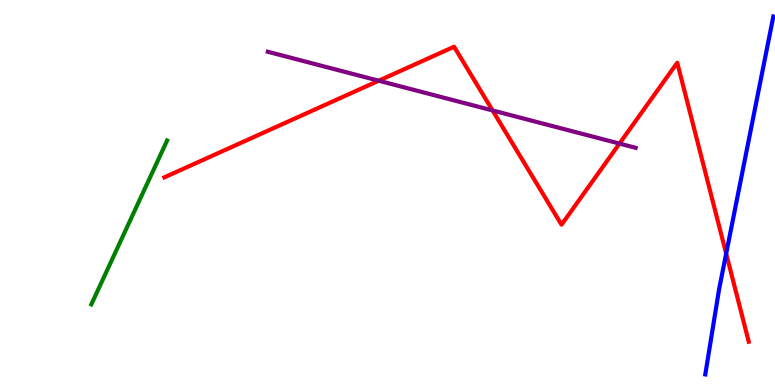[{'lines': ['blue', 'red'], 'intersections': [{'x': 9.37, 'y': 3.41}]}, {'lines': ['green', 'red'], 'intersections': []}, {'lines': ['purple', 'red'], 'intersections': [{'x': 4.89, 'y': 7.9}, {'x': 6.36, 'y': 7.13}, {'x': 7.99, 'y': 6.27}]}, {'lines': ['blue', 'green'], 'intersections': []}, {'lines': ['blue', 'purple'], 'intersections': []}, {'lines': ['green', 'purple'], 'intersections': []}]